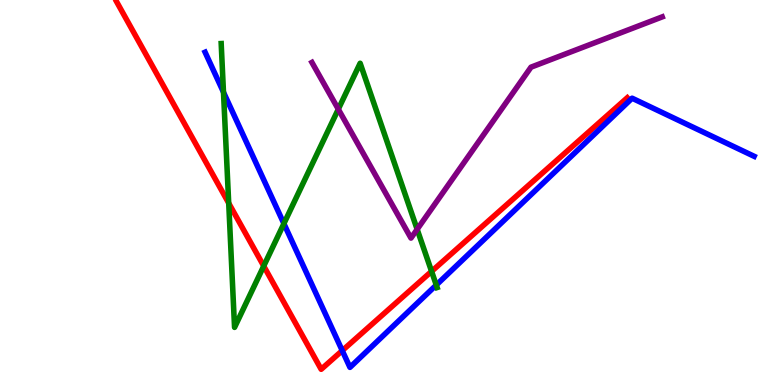[{'lines': ['blue', 'red'], 'intersections': [{'x': 4.42, 'y': 0.893}]}, {'lines': ['green', 'red'], 'intersections': [{'x': 2.95, 'y': 4.72}, {'x': 3.4, 'y': 3.09}, {'x': 5.57, 'y': 2.95}]}, {'lines': ['purple', 'red'], 'intersections': []}, {'lines': ['blue', 'green'], 'intersections': [{'x': 2.88, 'y': 7.61}, {'x': 3.66, 'y': 4.19}, {'x': 5.63, 'y': 2.6}]}, {'lines': ['blue', 'purple'], 'intersections': []}, {'lines': ['green', 'purple'], 'intersections': [{'x': 4.37, 'y': 7.16}, {'x': 5.38, 'y': 4.04}]}]